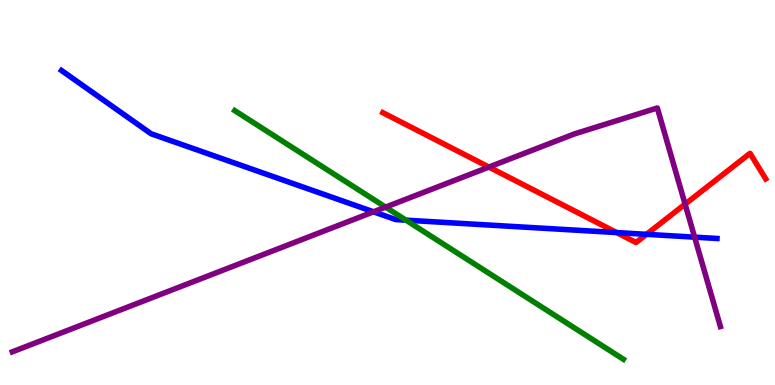[{'lines': ['blue', 'red'], 'intersections': [{'x': 7.96, 'y': 3.96}, {'x': 8.34, 'y': 3.91}]}, {'lines': ['green', 'red'], 'intersections': []}, {'lines': ['purple', 'red'], 'intersections': [{'x': 6.31, 'y': 5.66}, {'x': 8.84, 'y': 4.7}]}, {'lines': ['blue', 'green'], 'intersections': [{'x': 5.24, 'y': 4.28}]}, {'lines': ['blue', 'purple'], 'intersections': [{'x': 4.82, 'y': 4.5}, {'x': 8.96, 'y': 3.84}]}, {'lines': ['green', 'purple'], 'intersections': [{'x': 4.98, 'y': 4.62}]}]